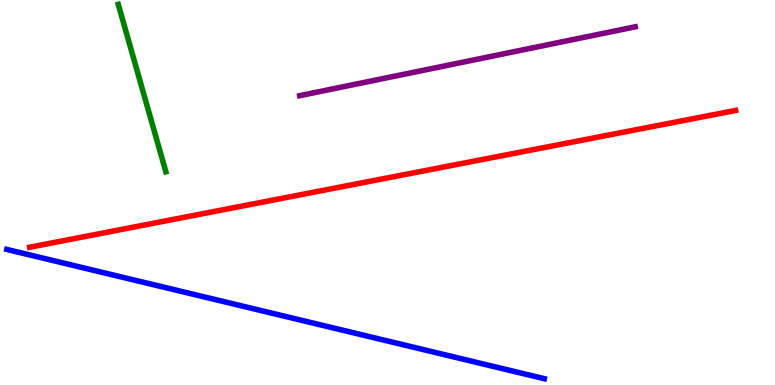[{'lines': ['blue', 'red'], 'intersections': []}, {'lines': ['green', 'red'], 'intersections': []}, {'lines': ['purple', 'red'], 'intersections': []}, {'lines': ['blue', 'green'], 'intersections': []}, {'lines': ['blue', 'purple'], 'intersections': []}, {'lines': ['green', 'purple'], 'intersections': []}]